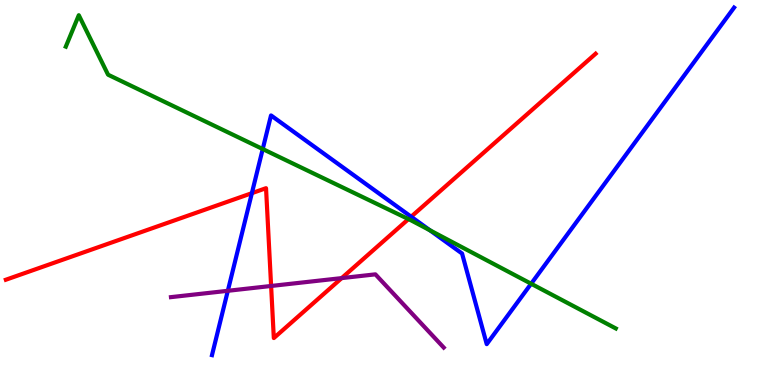[{'lines': ['blue', 'red'], 'intersections': [{'x': 3.25, 'y': 4.98}, {'x': 5.31, 'y': 4.37}]}, {'lines': ['green', 'red'], 'intersections': [{'x': 5.27, 'y': 4.31}]}, {'lines': ['purple', 'red'], 'intersections': [{'x': 3.5, 'y': 2.57}, {'x': 4.41, 'y': 2.78}]}, {'lines': ['blue', 'green'], 'intersections': [{'x': 3.39, 'y': 6.13}, {'x': 5.55, 'y': 4.02}, {'x': 6.85, 'y': 2.63}]}, {'lines': ['blue', 'purple'], 'intersections': [{'x': 2.94, 'y': 2.45}]}, {'lines': ['green', 'purple'], 'intersections': []}]